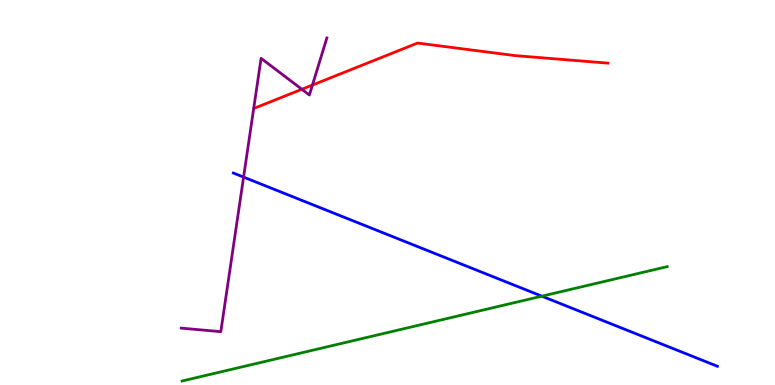[{'lines': ['blue', 'red'], 'intersections': []}, {'lines': ['green', 'red'], 'intersections': []}, {'lines': ['purple', 'red'], 'intersections': [{'x': 3.89, 'y': 7.68}, {'x': 4.03, 'y': 7.79}]}, {'lines': ['blue', 'green'], 'intersections': [{'x': 6.99, 'y': 2.31}]}, {'lines': ['blue', 'purple'], 'intersections': [{'x': 3.14, 'y': 5.4}]}, {'lines': ['green', 'purple'], 'intersections': []}]